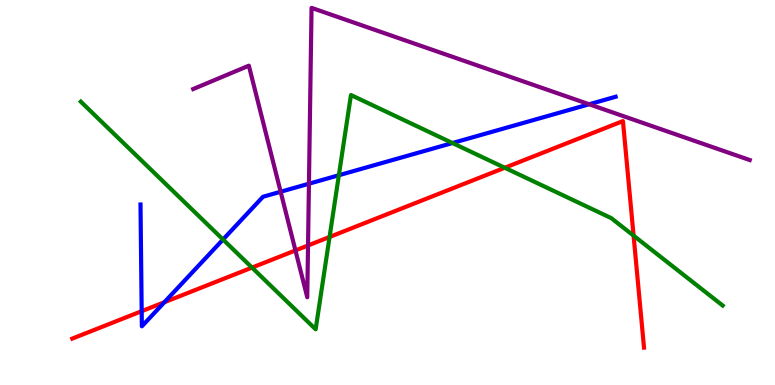[{'lines': ['blue', 'red'], 'intersections': [{'x': 1.83, 'y': 1.92}, {'x': 2.12, 'y': 2.15}]}, {'lines': ['green', 'red'], 'intersections': [{'x': 3.25, 'y': 3.05}, {'x': 4.25, 'y': 3.85}, {'x': 6.51, 'y': 5.64}, {'x': 8.18, 'y': 3.88}]}, {'lines': ['purple', 'red'], 'intersections': [{'x': 3.81, 'y': 3.5}, {'x': 3.97, 'y': 3.62}]}, {'lines': ['blue', 'green'], 'intersections': [{'x': 2.88, 'y': 3.78}, {'x': 4.37, 'y': 5.45}, {'x': 5.84, 'y': 6.29}]}, {'lines': ['blue', 'purple'], 'intersections': [{'x': 3.62, 'y': 5.02}, {'x': 3.99, 'y': 5.23}, {'x': 7.6, 'y': 7.29}]}, {'lines': ['green', 'purple'], 'intersections': []}]